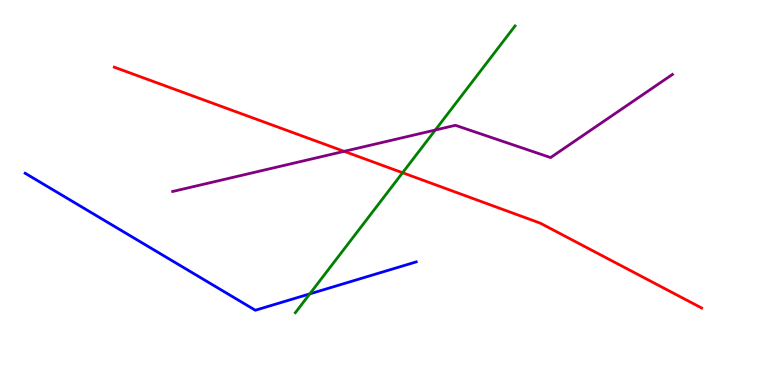[{'lines': ['blue', 'red'], 'intersections': []}, {'lines': ['green', 'red'], 'intersections': [{'x': 5.19, 'y': 5.51}]}, {'lines': ['purple', 'red'], 'intersections': [{'x': 4.44, 'y': 6.07}]}, {'lines': ['blue', 'green'], 'intersections': [{'x': 4.0, 'y': 2.37}]}, {'lines': ['blue', 'purple'], 'intersections': []}, {'lines': ['green', 'purple'], 'intersections': [{'x': 5.62, 'y': 6.62}]}]